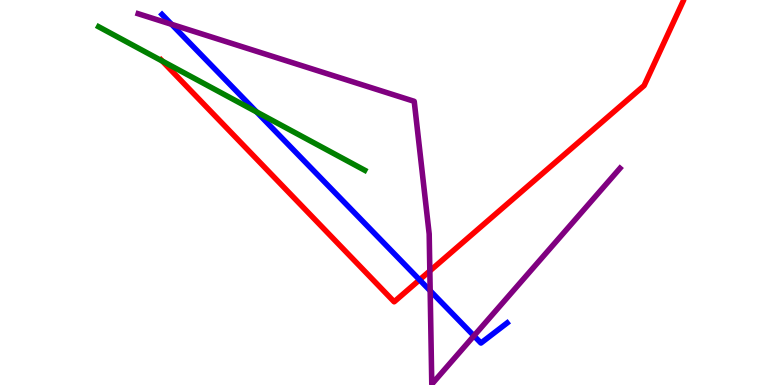[{'lines': ['blue', 'red'], 'intersections': [{'x': 5.41, 'y': 2.73}]}, {'lines': ['green', 'red'], 'intersections': [{'x': 2.09, 'y': 8.41}]}, {'lines': ['purple', 'red'], 'intersections': [{'x': 5.55, 'y': 2.96}]}, {'lines': ['blue', 'green'], 'intersections': [{'x': 3.31, 'y': 7.09}]}, {'lines': ['blue', 'purple'], 'intersections': [{'x': 2.21, 'y': 9.37}, {'x': 5.55, 'y': 2.45}, {'x': 6.12, 'y': 1.28}]}, {'lines': ['green', 'purple'], 'intersections': []}]